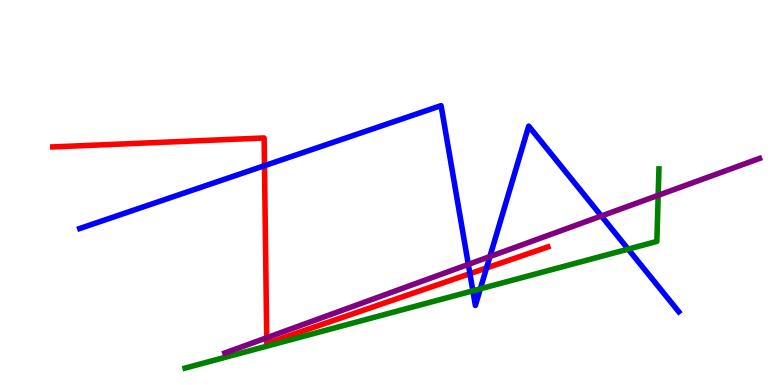[{'lines': ['blue', 'red'], 'intersections': [{'x': 3.41, 'y': 5.7}, {'x': 6.06, 'y': 2.89}, {'x': 6.28, 'y': 3.04}]}, {'lines': ['green', 'red'], 'intersections': []}, {'lines': ['purple', 'red'], 'intersections': [{'x': 3.44, 'y': 1.23}]}, {'lines': ['blue', 'green'], 'intersections': [{'x': 6.1, 'y': 2.45}, {'x': 6.2, 'y': 2.5}, {'x': 8.11, 'y': 3.53}]}, {'lines': ['blue', 'purple'], 'intersections': [{'x': 6.04, 'y': 3.13}, {'x': 6.32, 'y': 3.34}, {'x': 7.76, 'y': 4.39}]}, {'lines': ['green', 'purple'], 'intersections': [{'x': 8.49, 'y': 4.93}]}]